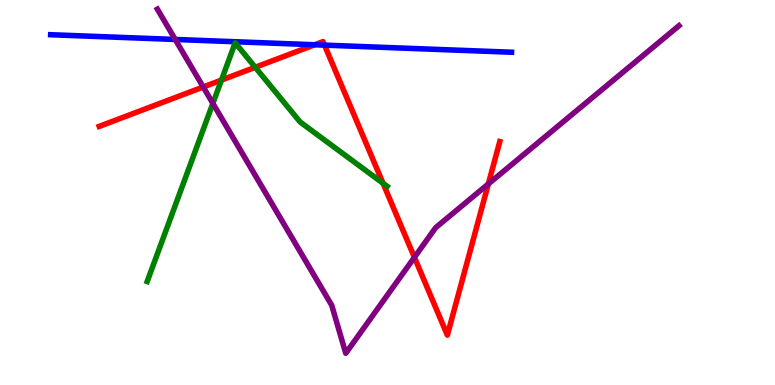[{'lines': ['blue', 'red'], 'intersections': [{'x': 4.06, 'y': 8.84}, {'x': 4.19, 'y': 8.83}]}, {'lines': ['green', 'red'], 'intersections': [{'x': 2.86, 'y': 7.92}, {'x': 3.29, 'y': 8.25}, {'x': 4.94, 'y': 5.24}]}, {'lines': ['purple', 'red'], 'intersections': [{'x': 2.62, 'y': 7.74}, {'x': 5.35, 'y': 3.32}, {'x': 6.3, 'y': 5.22}]}, {'lines': ['blue', 'green'], 'intersections': []}, {'lines': ['blue', 'purple'], 'intersections': [{'x': 2.26, 'y': 8.98}]}, {'lines': ['green', 'purple'], 'intersections': [{'x': 2.75, 'y': 7.31}]}]